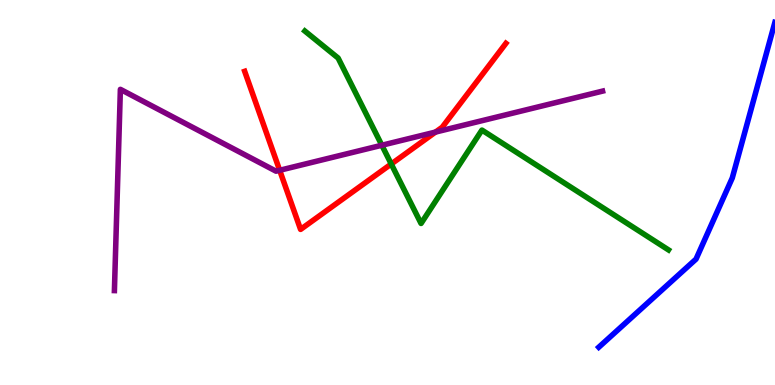[{'lines': ['blue', 'red'], 'intersections': []}, {'lines': ['green', 'red'], 'intersections': [{'x': 5.05, 'y': 5.74}]}, {'lines': ['purple', 'red'], 'intersections': [{'x': 3.61, 'y': 5.58}, {'x': 5.62, 'y': 6.57}]}, {'lines': ['blue', 'green'], 'intersections': []}, {'lines': ['blue', 'purple'], 'intersections': []}, {'lines': ['green', 'purple'], 'intersections': [{'x': 4.93, 'y': 6.23}]}]